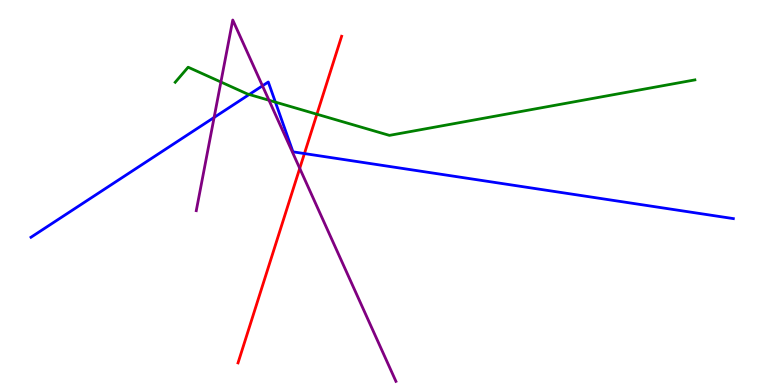[{'lines': ['blue', 'red'], 'intersections': [{'x': 3.93, 'y': 6.01}]}, {'lines': ['green', 'red'], 'intersections': [{'x': 4.09, 'y': 7.03}]}, {'lines': ['purple', 'red'], 'intersections': [{'x': 3.87, 'y': 5.63}]}, {'lines': ['blue', 'green'], 'intersections': [{'x': 3.22, 'y': 7.55}, {'x': 3.55, 'y': 7.35}]}, {'lines': ['blue', 'purple'], 'intersections': [{'x': 2.76, 'y': 6.95}, {'x': 3.39, 'y': 7.77}]}, {'lines': ['green', 'purple'], 'intersections': [{'x': 2.85, 'y': 7.87}, {'x': 3.47, 'y': 7.4}]}]